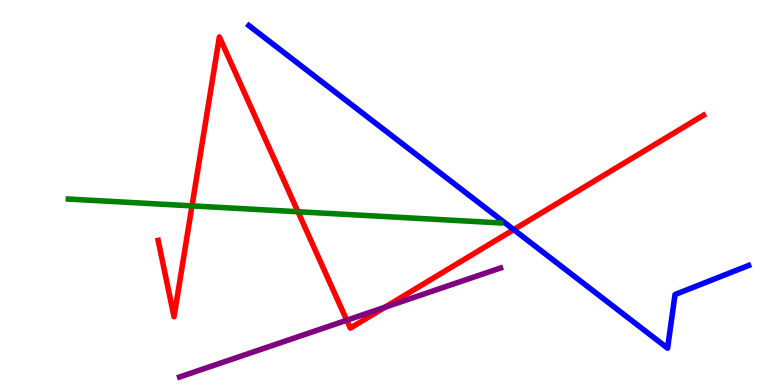[{'lines': ['blue', 'red'], 'intersections': [{'x': 6.63, 'y': 4.04}]}, {'lines': ['green', 'red'], 'intersections': [{'x': 2.48, 'y': 4.65}, {'x': 3.84, 'y': 4.5}]}, {'lines': ['purple', 'red'], 'intersections': [{'x': 4.47, 'y': 1.68}, {'x': 4.97, 'y': 2.02}]}, {'lines': ['blue', 'green'], 'intersections': []}, {'lines': ['blue', 'purple'], 'intersections': []}, {'lines': ['green', 'purple'], 'intersections': []}]